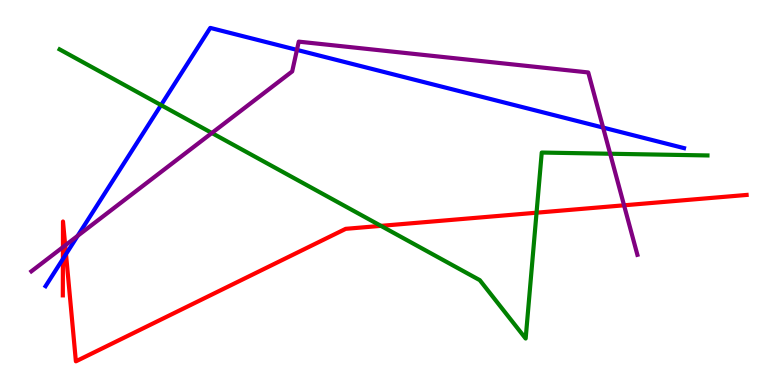[{'lines': ['blue', 'red'], 'intersections': [{'x': 0.812, 'y': 3.27}, {'x': 0.852, 'y': 3.4}]}, {'lines': ['green', 'red'], 'intersections': [{'x': 4.92, 'y': 4.13}, {'x': 6.92, 'y': 4.48}]}, {'lines': ['purple', 'red'], 'intersections': [{'x': 0.812, 'y': 3.58}, {'x': 0.841, 'y': 3.63}, {'x': 8.05, 'y': 4.67}]}, {'lines': ['blue', 'green'], 'intersections': [{'x': 2.08, 'y': 7.27}]}, {'lines': ['blue', 'purple'], 'intersections': [{'x': 1.0, 'y': 3.87}, {'x': 3.83, 'y': 8.7}, {'x': 7.78, 'y': 6.69}]}, {'lines': ['green', 'purple'], 'intersections': [{'x': 2.73, 'y': 6.55}, {'x': 7.87, 'y': 6.01}]}]